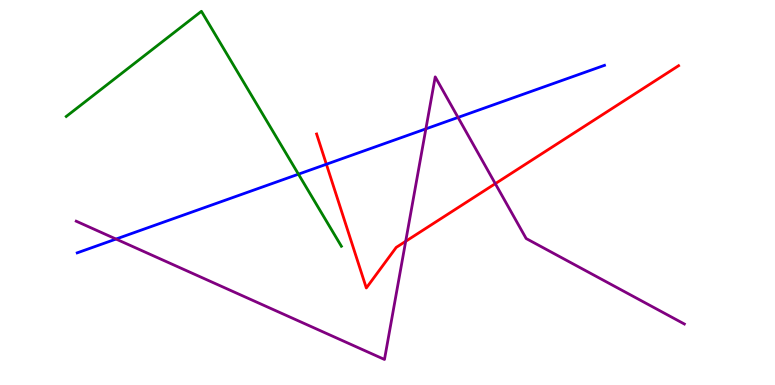[{'lines': ['blue', 'red'], 'intersections': [{'x': 4.21, 'y': 5.73}]}, {'lines': ['green', 'red'], 'intersections': []}, {'lines': ['purple', 'red'], 'intersections': [{'x': 5.23, 'y': 3.73}, {'x': 6.39, 'y': 5.23}]}, {'lines': ['blue', 'green'], 'intersections': [{'x': 3.85, 'y': 5.48}]}, {'lines': ['blue', 'purple'], 'intersections': [{'x': 1.5, 'y': 3.79}, {'x': 5.5, 'y': 6.65}, {'x': 5.91, 'y': 6.95}]}, {'lines': ['green', 'purple'], 'intersections': []}]